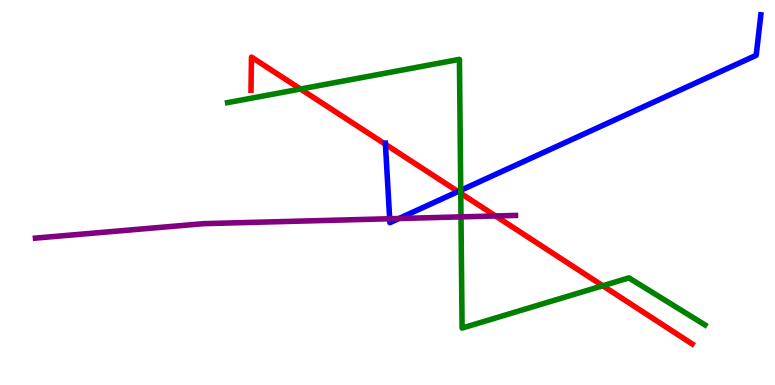[{'lines': ['blue', 'red'], 'intersections': [{'x': 4.97, 'y': 6.25}, {'x': 5.91, 'y': 5.02}]}, {'lines': ['green', 'red'], 'intersections': [{'x': 3.88, 'y': 7.69}, {'x': 5.95, 'y': 4.98}, {'x': 7.78, 'y': 2.58}]}, {'lines': ['purple', 'red'], 'intersections': [{'x': 6.39, 'y': 4.39}]}, {'lines': ['blue', 'green'], 'intersections': [{'x': 5.94, 'y': 5.06}]}, {'lines': ['blue', 'purple'], 'intersections': [{'x': 5.03, 'y': 4.32}, {'x': 5.15, 'y': 4.32}]}, {'lines': ['green', 'purple'], 'intersections': [{'x': 5.95, 'y': 4.37}]}]